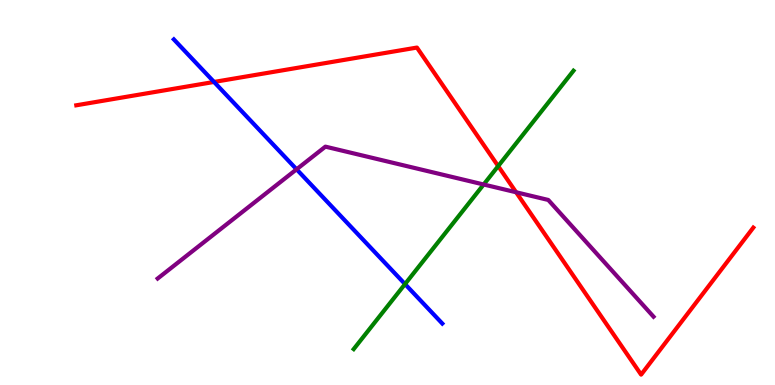[{'lines': ['blue', 'red'], 'intersections': [{'x': 2.76, 'y': 7.87}]}, {'lines': ['green', 'red'], 'intersections': [{'x': 6.43, 'y': 5.69}]}, {'lines': ['purple', 'red'], 'intersections': [{'x': 6.66, 'y': 5.01}]}, {'lines': ['blue', 'green'], 'intersections': [{'x': 5.23, 'y': 2.62}]}, {'lines': ['blue', 'purple'], 'intersections': [{'x': 3.83, 'y': 5.6}]}, {'lines': ['green', 'purple'], 'intersections': [{'x': 6.24, 'y': 5.21}]}]